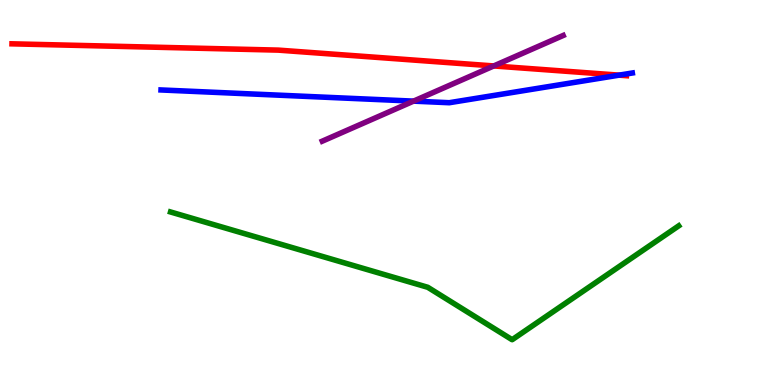[{'lines': ['blue', 'red'], 'intersections': [{'x': 7.99, 'y': 8.05}]}, {'lines': ['green', 'red'], 'intersections': []}, {'lines': ['purple', 'red'], 'intersections': [{'x': 6.37, 'y': 8.29}]}, {'lines': ['blue', 'green'], 'intersections': []}, {'lines': ['blue', 'purple'], 'intersections': [{'x': 5.34, 'y': 7.37}]}, {'lines': ['green', 'purple'], 'intersections': []}]